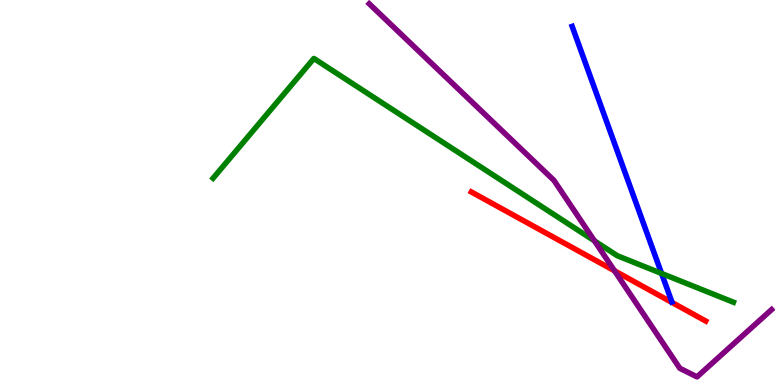[{'lines': ['blue', 'red'], 'intersections': []}, {'lines': ['green', 'red'], 'intersections': []}, {'lines': ['purple', 'red'], 'intersections': [{'x': 7.93, 'y': 2.97}]}, {'lines': ['blue', 'green'], 'intersections': [{'x': 8.54, 'y': 2.9}]}, {'lines': ['blue', 'purple'], 'intersections': []}, {'lines': ['green', 'purple'], 'intersections': [{'x': 7.67, 'y': 3.74}]}]